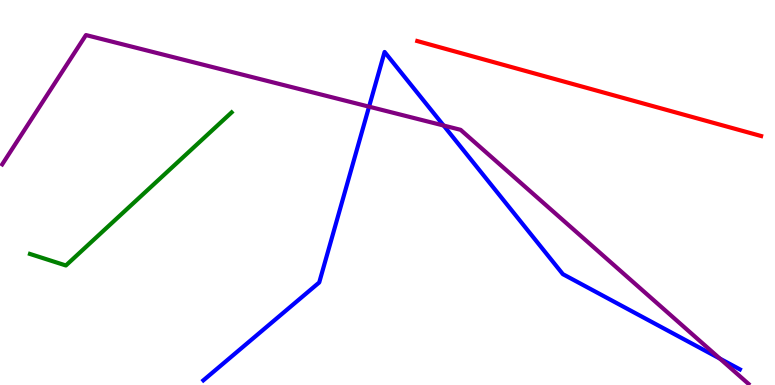[{'lines': ['blue', 'red'], 'intersections': []}, {'lines': ['green', 'red'], 'intersections': []}, {'lines': ['purple', 'red'], 'intersections': []}, {'lines': ['blue', 'green'], 'intersections': []}, {'lines': ['blue', 'purple'], 'intersections': [{'x': 4.76, 'y': 7.23}, {'x': 5.72, 'y': 6.74}, {'x': 9.29, 'y': 0.686}]}, {'lines': ['green', 'purple'], 'intersections': []}]